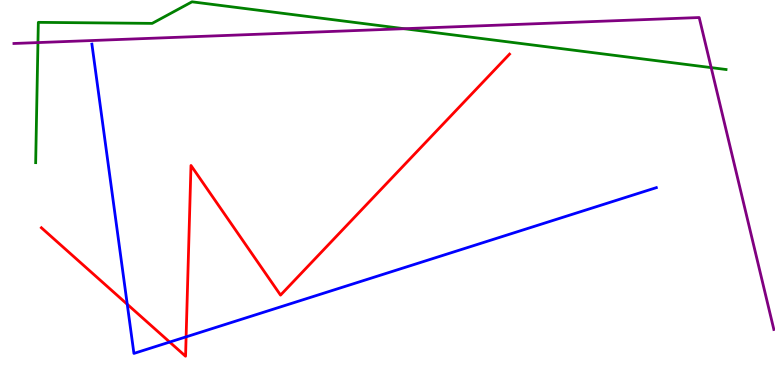[{'lines': ['blue', 'red'], 'intersections': [{'x': 1.64, 'y': 2.1}, {'x': 2.19, 'y': 1.12}, {'x': 2.4, 'y': 1.25}]}, {'lines': ['green', 'red'], 'intersections': []}, {'lines': ['purple', 'red'], 'intersections': []}, {'lines': ['blue', 'green'], 'intersections': []}, {'lines': ['blue', 'purple'], 'intersections': []}, {'lines': ['green', 'purple'], 'intersections': [{'x': 0.49, 'y': 8.89}, {'x': 5.22, 'y': 9.25}, {'x': 9.18, 'y': 8.24}]}]